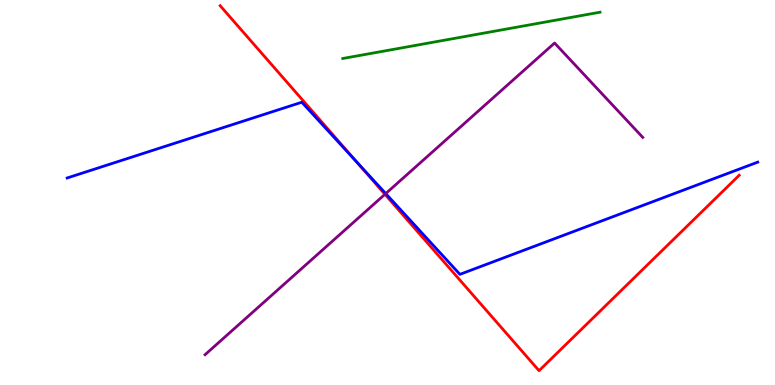[{'lines': ['blue', 'red'], 'intersections': [{'x': 4.6, 'y': 5.8}]}, {'lines': ['green', 'red'], 'intersections': []}, {'lines': ['purple', 'red'], 'intersections': [{'x': 4.97, 'y': 4.95}]}, {'lines': ['blue', 'green'], 'intersections': []}, {'lines': ['blue', 'purple'], 'intersections': [{'x': 4.98, 'y': 4.97}]}, {'lines': ['green', 'purple'], 'intersections': []}]